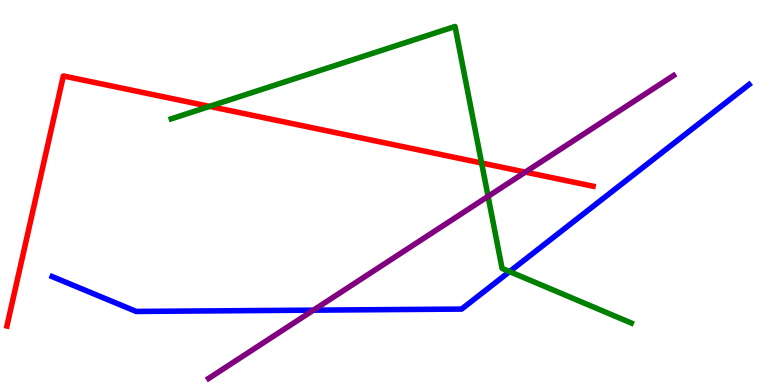[{'lines': ['blue', 'red'], 'intersections': []}, {'lines': ['green', 'red'], 'intersections': [{'x': 2.7, 'y': 7.24}, {'x': 6.21, 'y': 5.77}]}, {'lines': ['purple', 'red'], 'intersections': [{'x': 6.78, 'y': 5.53}]}, {'lines': ['blue', 'green'], 'intersections': [{'x': 6.58, 'y': 2.95}]}, {'lines': ['blue', 'purple'], 'intersections': [{'x': 4.04, 'y': 1.94}]}, {'lines': ['green', 'purple'], 'intersections': [{'x': 6.3, 'y': 4.9}]}]